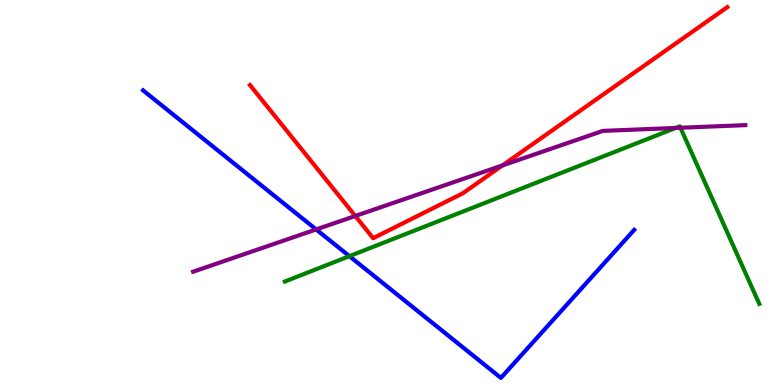[{'lines': ['blue', 'red'], 'intersections': []}, {'lines': ['green', 'red'], 'intersections': []}, {'lines': ['purple', 'red'], 'intersections': [{'x': 4.58, 'y': 4.39}, {'x': 6.48, 'y': 5.7}]}, {'lines': ['blue', 'green'], 'intersections': [{'x': 4.51, 'y': 3.35}]}, {'lines': ['blue', 'purple'], 'intersections': [{'x': 4.08, 'y': 4.04}]}, {'lines': ['green', 'purple'], 'intersections': [{'x': 8.72, 'y': 6.68}, {'x': 8.78, 'y': 6.68}]}]